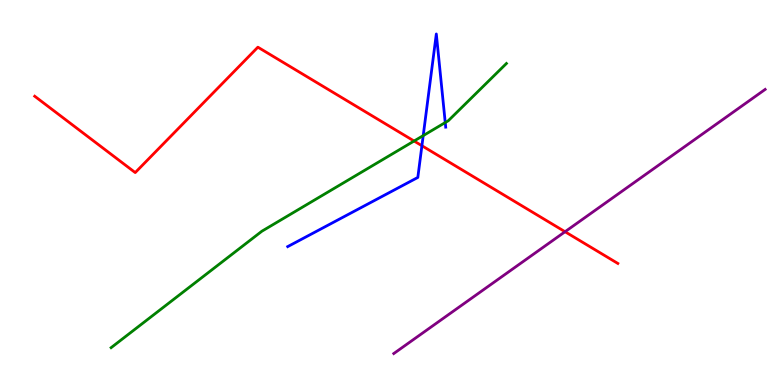[{'lines': ['blue', 'red'], 'intersections': [{'x': 5.44, 'y': 6.21}]}, {'lines': ['green', 'red'], 'intersections': [{'x': 5.34, 'y': 6.34}]}, {'lines': ['purple', 'red'], 'intersections': [{'x': 7.29, 'y': 3.98}]}, {'lines': ['blue', 'green'], 'intersections': [{'x': 5.46, 'y': 6.48}, {'x': 5.75, 'y': 6.82}]}, {'lines': ['blue', 'purple'], 'intersections': []}, {'lines': ['green', 'purple'], 'intersections': []}]